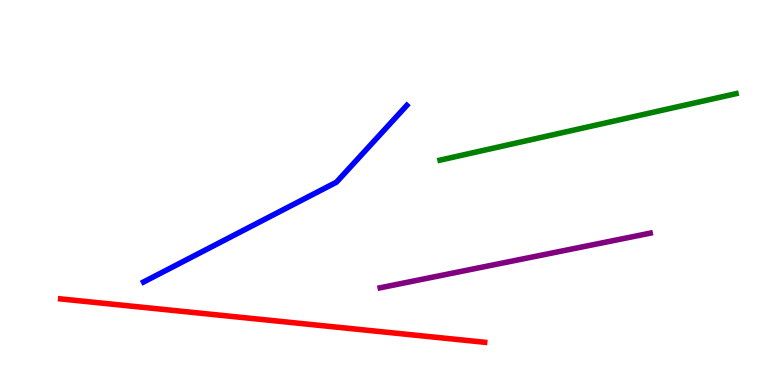[{'lines': ['blue', 'red'], 'intersections': []}, {'lines': ['green', 'red'], 'intersections': []}, {'lines': ['purple', 'red'], 'intersections': []}, {'lines': ['blue', 'green'], 'intersections': []}, {'lines': ['blue', 'purple'], 'intersections': []}, {'lines': ['green', 'purple'], 'intersections': []}]